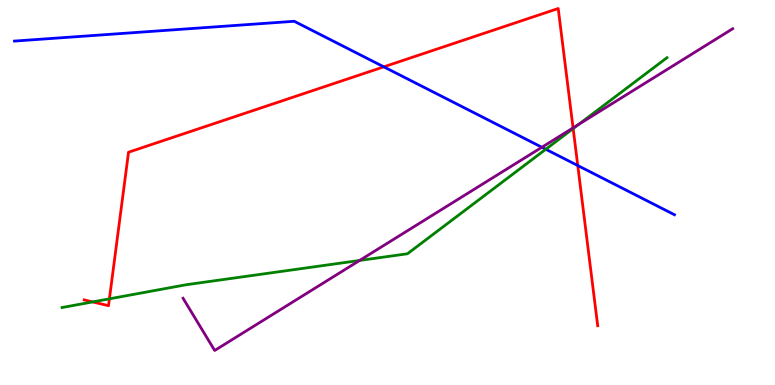[{'lines': ['blue', 'red'], 'intersections': [{'x': 4.95, 'y': 8.26}, {'x': 7.45, 'y': 5.7}]}, {'lines': ['green', 'red'], 'intersections': [{'x': 1.2, 'y': 2.16}, {'x': 1.41, 'y': 2.24}, {'x': 7.4, 'y': 6.66}]}, {'lines': ['purple', 'red'], 'intersections': [{'x': 7.39, 'y': 6.68}]}, {'lines': ['blue', 'green'], 'intersections': [{'x': 7.04, 'y': 6.12}]}, {'lines': ['blue', 'purple'], 'intersections': [{'x': 6.99, 'y': 6.17}]}, {'lines': ['green', 'purple'], 'intersections': [{'x': 4.64, 'y': 3.23}, {'x': 7.47, 'y': 6.77}]}]